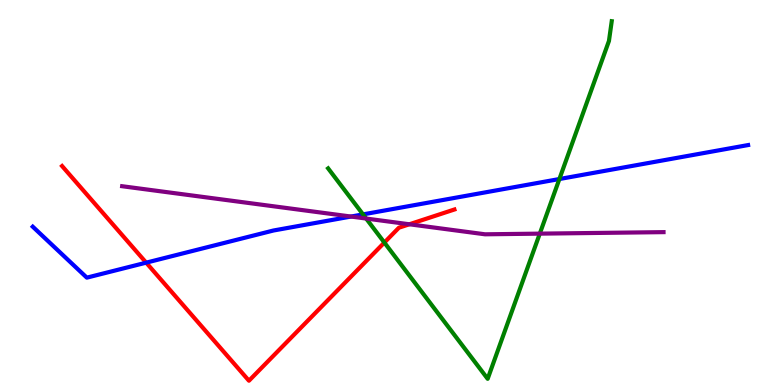[{'lines': ['blue', 'red'], 'intersections': [{'x': 1.89, 'y': 3.18}]}, {'lines': ['green', 'red'], 'intersections': [{'x': 4.96, 'y': 3.7}]}, {'lines': ['purple', 'red'], 'intersections': [{'x': 5.28, 'y': 4.17}]}, {'lines': ['blue', 'green'], 'intersections': [{'x': 4.68, 'y': 4.43}, {'x': 7.22, 'y': 5.35}]}, {'lines': ['blue', 'purple'], 'intersections': [{'x': 4.53, 'y': 4.38}]}, {'lines': ['green', 'purple'], 'intersections': [{'x': 4.72, 'y': 4.32}, {'x': 6.97, 'y': 3.93}]}]